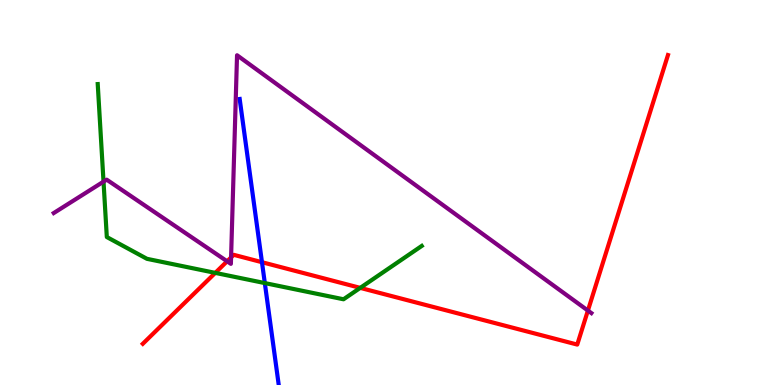[{'lines': ['blue', 'red'], 'intersections': [{'x': 3.38, 'y': 3.19}]}, {'lines': ['green', 'red'], 'intersections': [{'x': 2.78, 'y': 2.91}, {'x': 4.65, 'y': 2.52}]}, {'lines': ['purple', 'red'], 'intersections': [{'x': 2.93, 'y': 3.21}, {'x': 2.98, 'y': 3.31}, {'x': 7.59, 'y': 1.93}]}, {'lines': ['blue', 'green'], 'intersections': [{'x': 3.42, 'y': 2.65}]}, {'lines': ['blue', 'purple'], 'intersections': []}, {'lines': ['green', 'purple'], 'intersections': [{'x': 1.34, 'y': 5.28}]}]